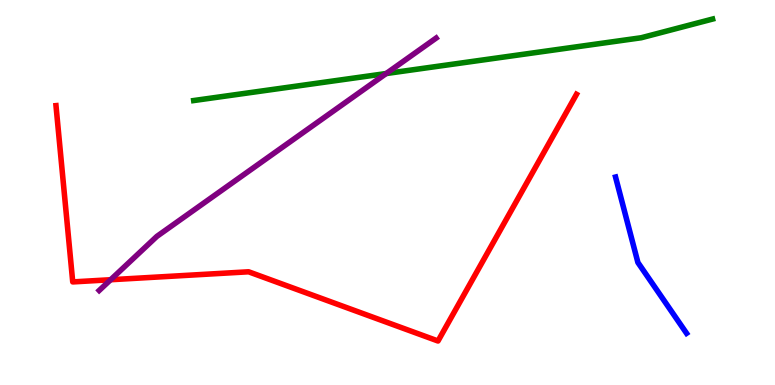[{'lines': ['blue', 'red'], 'intersections': []}, {'lines': ['green', 'red'], 'intersections': []}, {'lines': ['purple', 'red'], 'intersections': [{'x': 1.43, 'y': 2.73}]}, {'lines': ['blue', 'green'], 'intersections': []}, {'lines': ['blue', 'purple'], 'intersections': []}, {'lines': ['green', 'purple'], 'intersections': [{'x': 4.98, 'y': 8.09}]}]